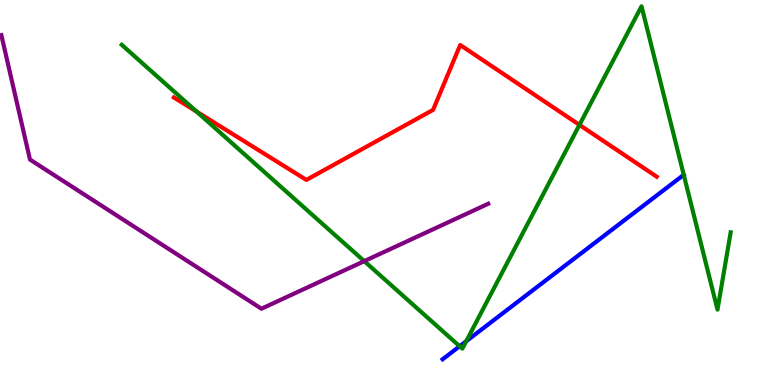[{'lines': ['blue', 'red'], 'intersections': []}, {'lines': ['green', 'red'], 'intersections': [{'x': 2.54, 'y': 7.1}, {'x': 7.48, 'y': 6.76}]}, {'lines': ['purple', 'red'], 'intersections': []}, {'lines': ['blue', 'green'], 'intersections': [{'x': 5.93, 'y': 1.01}, {'x': 6.02, 'y': 1.14}]}, {'lines': ['blue', 'purple'], 'intersections': []}, {'lines': ['green', 'purple'], 'intersections': [{'x': 4.7, 'y': 3.22}]}]